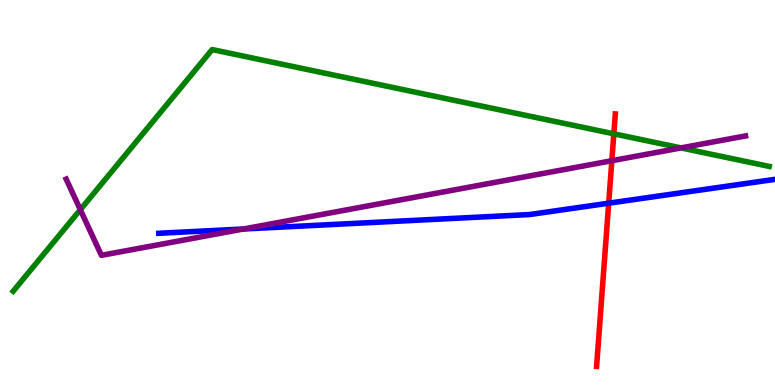[{'lines': ['blue', 'red'], 'intersections': [{'x': 7.85, 'y': 4.72}]}, {'lines': ['green', 'red'], 'intersections': [{'x': 7.92, 'y': 6.52}]}, {'lines': ['purple', 'red'], 'intersections': [{'x': 7.89, 'y': 5.83}]}, {'lines': ['blue', 'green'], 'intersections': []}, {'lines': ['blue', 'purple'], 'intersections': [{'x': 3.14, 'y': 4.05}]}, {'lines': ['green', 'purple'], 'intersections': [{'x': 1.04, 'y': 4.55}, {'x': 8.79, 'y': 6.16}]}]